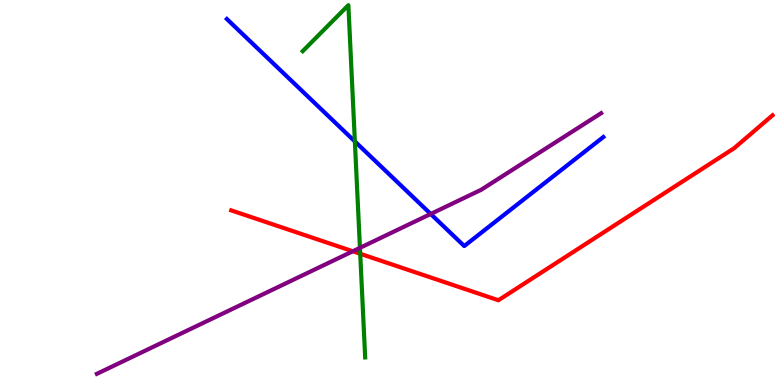[{'lines': ['blue', 'red'], 'intersections': []}, {'lines': ['green', 'red'], 'intersections': [{'x': 4.65, 'y': 3.41}]}, {'lines': ['purple', 'red'], 'intersections': [{'x': 4.55, 'y': 3.47}]}, {'lines': ['blue', 'green'], 'intersections': [{'x': 4.58, 'y': 6.33}]}, {'lines': ['blue', 'purple'], 'intersections': [{'x': 5.56, 'y': 4.44}]}, {'lines': ['green', 'purple'], 'intersections': [{'x': 4.64, 'y': 3.56}]}]